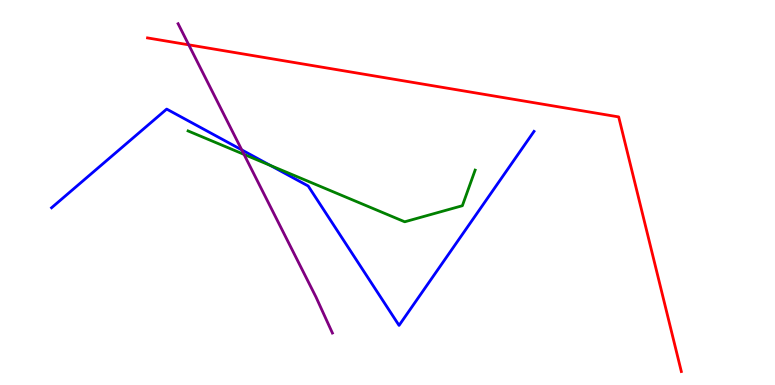[{'lines': ['blue', 'red'], 'intersections': []}, {'lines': ['green', 'red'], 'intersections': []}, {'lines': ['purple', 'red'], 'intersections': [{'x': 2.44, 'y': 8.84}]}, {'lines': ['blue', 'green'], 'intersections': [{'x': 3.49, 'y': 5.7}]}, {'lines': ['blue', 'purple'], 'intersections': [{'x': 3.12, 'y': 6.11}]}, {'lines': ['green', 'purple'], 'intersections': [{'x': 3.15, 'y': 5.99}]}]